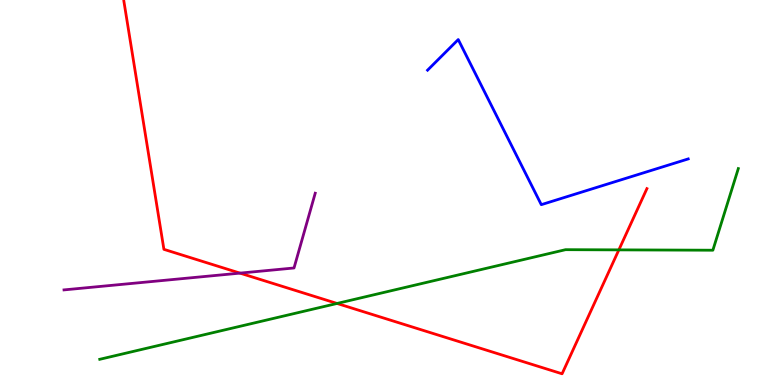[{'lines': ['blue', 'red'], 'intersections': []}, {'lines': ['green', 'red'], 'intersections': [{'x': 4.35, 'y': 2.12}, {'x': 7.99, 'y': 3.51}]}, {'lines': ['purple', 'red'], 'intersections': [{'x': 3.1, 'y': 2.91}]}, {'lines': ['blue', 'green'], 'intersections': []}, {'lines': ['blue', 'purple'], 'intersections': []}, {'lines': ['green', 'purple'], 'intersections': []}]